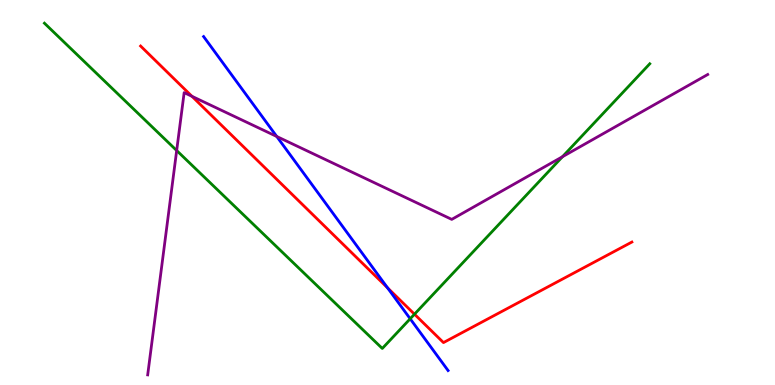[{'lines': ['blue', 'red'], 'intersections': [{'x': 5.0, 'y': 2.53}]}, {'lines': ['green', 'red'], 'intersections': [{'x': 5.35, 'y': 1.84}]}, {'lines': ['purple', 'red'], 'intersections': [{'x': 2.48, 'y': 7.5}]}, {'lines': ['blue', 'green'], 'intersections': [{'x': 5.29, 'y': 1.72}]}, {'lines': ['blue', 'purple'], 'intersections': [{'x': 3.57, 'y': 6.46}]}, {'lines': ['green', 'purple'], 'intersections': [{'x': 2.28, 'y': 6.09}, {'x': 7.26, 'y': 5.93}]}]